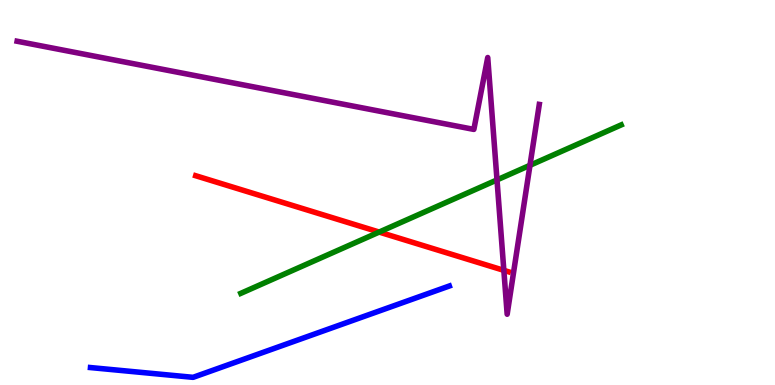[{'lines': ['blue', 'red'], 'intersections': []}, {'lines': ['green', 'red'], 'intersections': [{'x': 4.89, 'y': 3.97}]}, {'lines': ['purple', 'red'], 'intersections': [{'x': 6.5, 'y': 2.98}]}, {'lines': ['blue', 'green'], 'intersections': []}, {'lines': ['blue', 'purple'], 'intersections': []}, {'lines': ['green', 'purple'], 'intersections': [{'x': 6.41, 'y': 5.33}, {'x': 6.84, 'y': 5.71}]}]